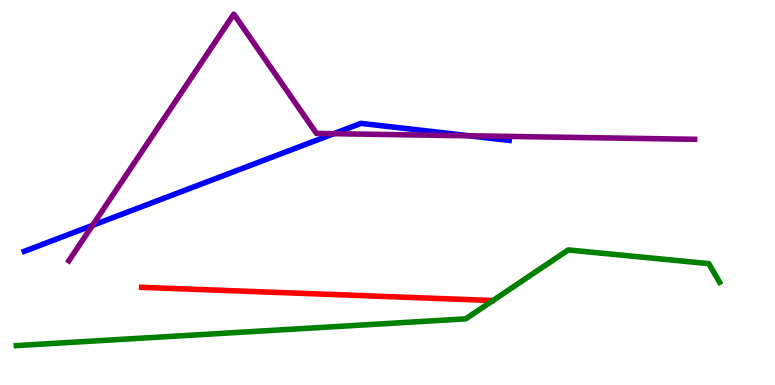[{'lines': ['blue', 'red'], 'intersections': []}, {'lines': ['green', 'red'], 'intersections': []}, {'lines': ['purple', 'red'], 'intersections': []}, {'lines': ['blue', 'green'], 'intersections': []}, {'lines': ['blue', 'purple'], 'intersections': [{'x': 1.19, 'y': 4.15}, {'x': 4.31, 'y': 6.53}, {'x': 6.05, 'y': 6.47}]}, {'lines': ['green', 'purple'], 'intersections': []}]